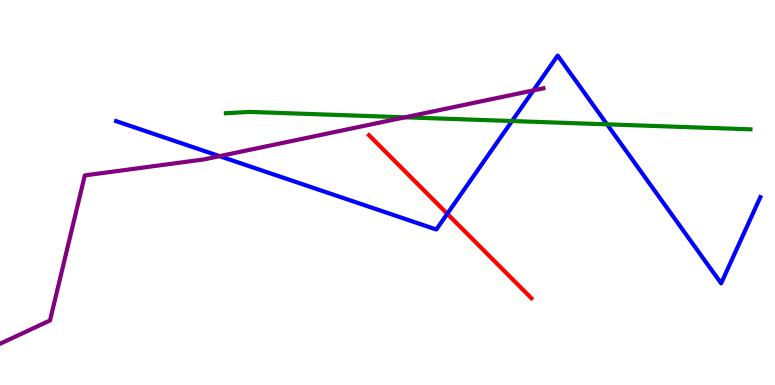[{'lines': ['blue', 'red'], 'intersections': [{'x': 5.77, 'y': 4.45}]}, {'lines': ['green', 'red'], 'intersections': []}, {'lines': ['purple', 'red'], 'intersections': []}, {'lines': ['blue', 'green'], 'intersections': [{'x': 6.61, 'y': 6.86}, {'x': 7.83, 'y': 6.77}]}, {'lines': ['blue', 'purple'], 'intersections': [{'x': 2.83, 'y': 5.94}, {'x': 6.88, 'y': 7.65}]}, {'lines': ['green', 'purple'], 'intersections': [{'x': 5.23, 'y': 6.95}]}]